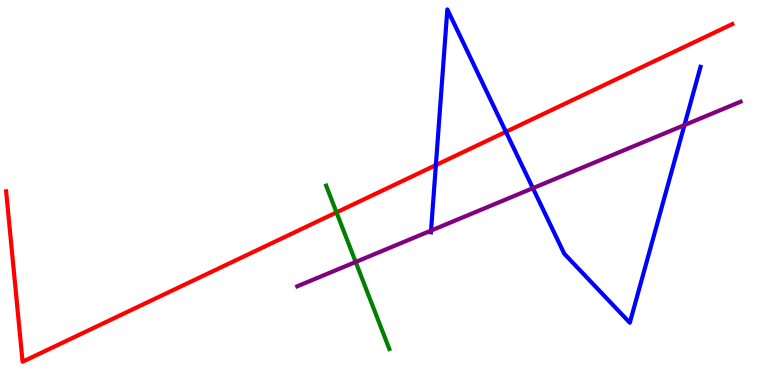[{'lines': ['blue', 'red'], 'intersections': [{'x': 5.62, 'y': 5.71}, {'x': 6.53, 'y': 6.58}]}, {'lines': ['green', 'red'], 'intersections': [{'x': 4.34, 'y': 4.48}]}, {'lines': ['purple', 'red'], 'intersections': []}, {'lines': ['blue', 'green'], 'intersections': []}, {'lines': ['blue', 'purple'], 'intersections': [{'x': 5.56, 'y': 4.01}, {'x': 6.88, 'y': 5.11}, {'x': 8.83, 'y': 6.75}]}, {'lines': ['green', 'purple'], 'intersections': [{'x': 4.59, 'y': 3.2}]}]